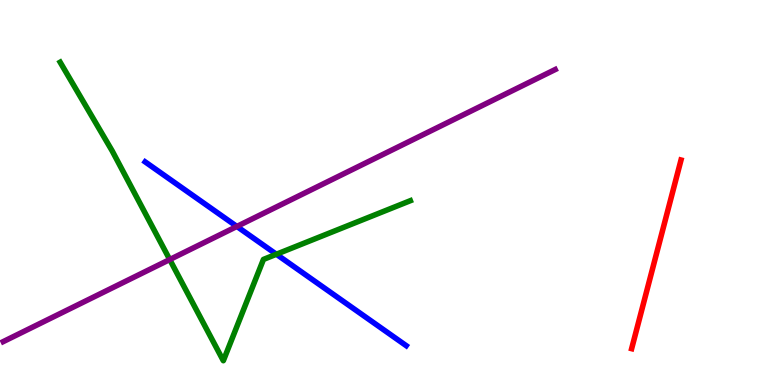[{'lines': ['blue', 'red'], 'intersections': []}, {'lines': ['green', 'red'], 'intersections': []}, {'lines': ['purple', 'red'], 'intersections': []}, {'lines': ['blue', 'green'], 'intersections': [{'x': 3.57, 'y': 3.4}]}, {'lines': ['blue', 'purple'], 'intersections': [{'x': 3.06, 'y': 4.12}]}, {'lines': ['green', 'purple'], 'intersections': [{'x': 2.19, 'y': 3.26}]}]